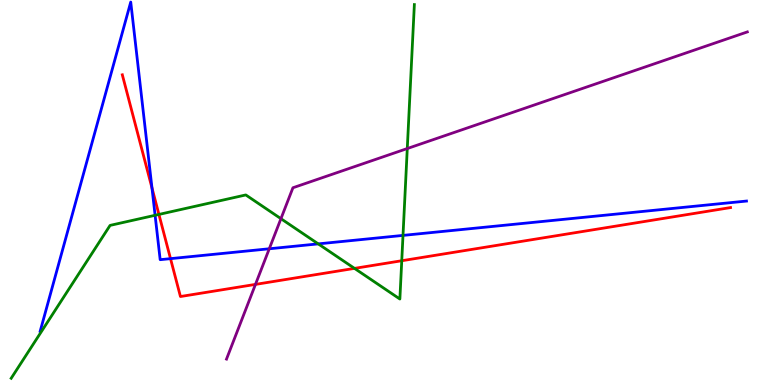[{'lines': ['blue', 'red'], 'intersections': [{'x': 1.96, 'y': 5.12}, {'x': 2.2, 'y': 3.28}]}, {'lines': ['green', 'red'], 'intersections': [{'x': 2.05, 'y': 4.43}, {'x': 4.57, 'y': 3.03}, {'x': 5.18, 'y': 3.23}]}, {'lines': ['purple', 'red'], 'intersections': [{'x': 3.3, 'y': 2.61}]}, {'lines': ['blue', 'green'], 'intersections': [{'x': 2.0, 'y': 4.41}, {'x': 4.11, 'y': 3.67}, {'x': 5.2, 'y': 3.89}]}, {'lines': ['blue', 'purple'], 'intersections': [{'x': 3.47, 'y': 3.54}]}, {'lines': ['green', 'purple'], 'intersections': [{'x': 3.63, 'y': 4.32}, {'x': 5.26, 'y': 6.14}]}]